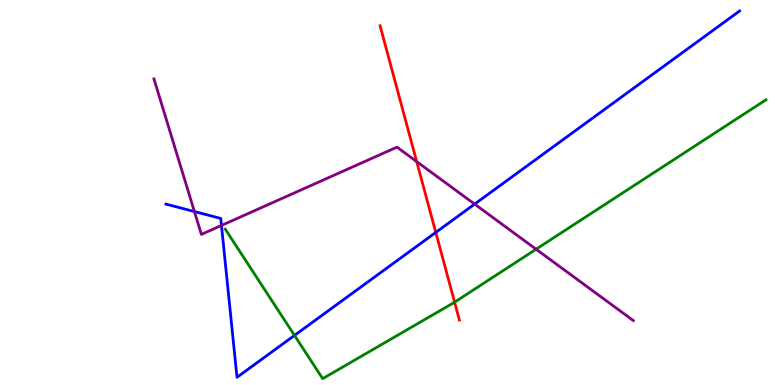[{'lines': ['blue', 'red'], 'intersections': [{'x': 5.62, 'y': 3.96}]}, {'lines': ['green', 'red'], 'intersections': [{'x': 5.87, 'y': 2.15}]}, {'lines': ['purple', 'red'], 'intersections': [{'x': 5.38, 'y': 5.8}]}, {'lines': ['blue', 'green'], 'intersections': [{'x': 3.8, 'y': 1.29}]}, {'lines': ['blue', 'purple'], 'intersections': [{'x': 2.51, 'y': 4.51}, {'x': 2.86, 'y': 4.14}, {'x': 6.12, 'y': 4.7}]}, {'lines': ['green', 'purple'], 'intersections': [{'x': 6.92, 'y': 3.53}]}]